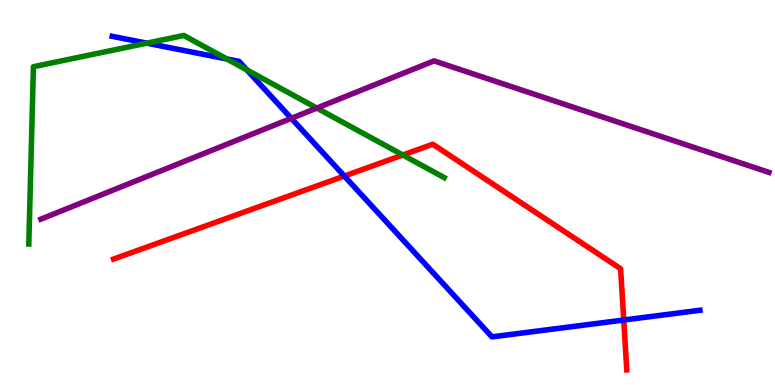[{'lines': ['blue', 'red'], 'intersections': [{'x': 4.44, 'y': 5.43}, {'x': 8.05, 'y': 1.69}]}, {'lines': ['green', 'red'], 'intersections': [{'x': 5.2, 'y': 5.97}]}, {'lines': ['purple', 'red'], 'intersections': []}, {'lines': ['blue', 'green'], 'intersections': [{'x': 1.89, 'y': 8.88}, {'x': 2.93, 'y': 8.47}, {'x': 3.19, 'y': 8.18}]}, {'lines': ['blue', 'purple'], 'intersections': [{'x': 3.76, 'y': 6.93}]}, {'lines': ['green', 'purple'], 'intersections': [{'x': 4.09, 'y': 7.19}]}]